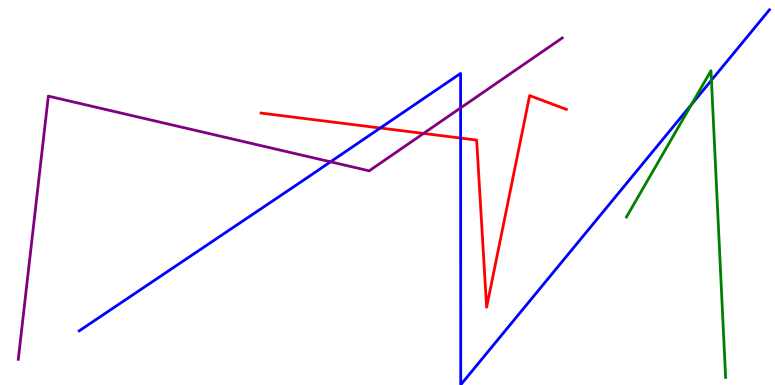[{'lines': ['blue', 'red'], 'intersections': [{'x': 4.91, 'y': 6.68}, {'x': 5.94, 'y': 6.41}]}, {'lines': ['green', 'red'], 'intersections': []}, {'lines': ['purple', 'red'], 'intersections': [{'x': 5.47, 'y': 6.53}]}, {'lines': ['blue', 'green'], 'intersections': [{'x': 8.92, 'y': 7.28}, {'x': 9.18, 'y': 7.92}]}, {'lines': ['blue', 'purple'], 'intersections': [{'x': 4.26, 'y': 5.8}, {'x': 5.94, 'y': 7.2}]}, {'lines': ['green', 'purple'], 'intersections': []}]